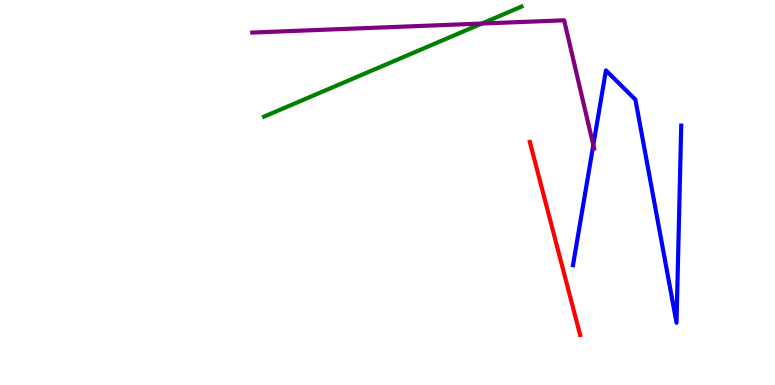[{'lines': ['blue', 'red'], 'intersections': []}, {'lines': ['green', 'red'], 'intersections': []}, {'lines': ['purple', 'red'], 'intersections': []}, {'lines': ['blue', 'green'], 'intersections': []}, {'lines': ['blue', 'purple'], 'intersections': [{'x': 7.66, 'y': 6.23}]}, {'lines': ['green', 'purple'], 'intersections': [{'x': 6.22, 'y': 9.39}]}]